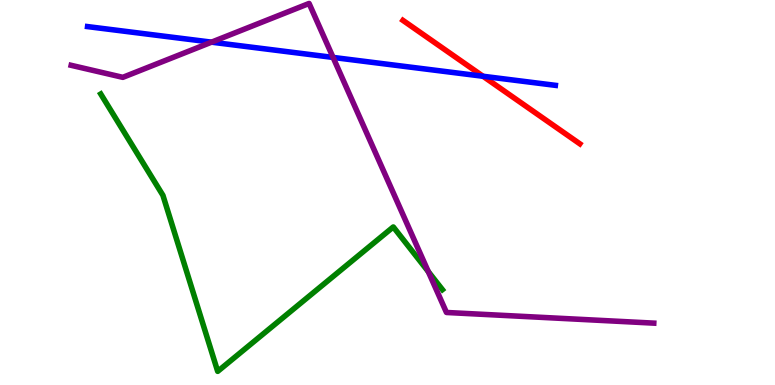[{'lines': ['blue', 'red'], 'intersections': [{'x': 6.23, 'y': 8.02}]}, {'lines': ['green', 'red'], 'intersections': []}, {'lines': ['purple', 'red'], 'intersections': []}, {'lines': ['blue', 'green'], 'intersections': []}, {'lines': ['blue', 'purple'], 'intersections': [{'x': 2.73, 'y': 8.9}, {'x': 4.3, 'y': 8.51}]}, {'lines': ['green', 'purple'], 'intersections': [{'x': 5.53, 'y': 2.95}]}]